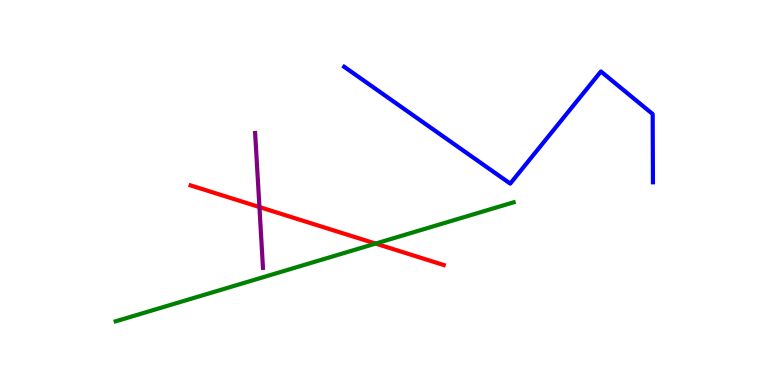[{'lines': ['blue', 'red'], 'intersections': []}, {'lines': ['green', 'red'], 'intersections': [{'x': 4.85, 'y': 3.67}]}, {'lines': ['purple', 'red'], 'intersections': [{'x': 3.35, 'y': 4.62}]}, {'lines': ['blue', 'green'], 'intersections': []}, {'lines': ['blue', 'purple'], 'intersections': []}, {'lines': ['green', 'purple'], 'intersections': []}]